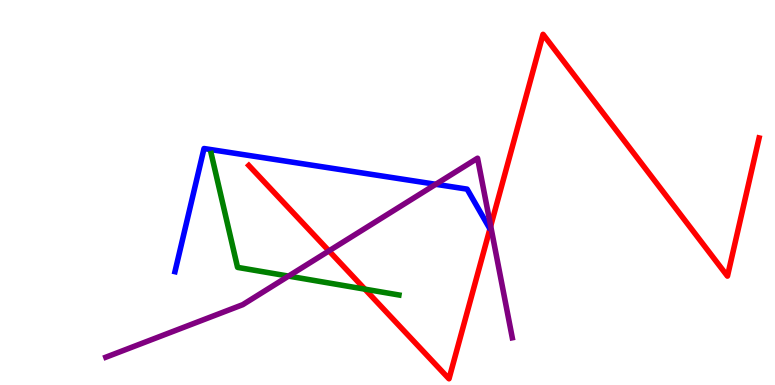[{'lines': ['blue', 'red'], 'intersections': []}, {'lines': ['green', 'red'], 'intersections': [{'x': 4.71, 'y': 2.49}]}, {'lines': ['purple', 'red'], 'intersections': [{'x': 4.24, 'y': 3.48}, {'x': 6.33, 'y': 4.13}]}, {'lines': ['blue', 'green'], 'intersections': []}, {'lines': ['blue', 'purple'], 'intersections': [{'x': 5.62, 'y': 5.21}]}, {'lines': ['green', 'purple'], 'intersections': [{'x': 3.72, 'y': 2.83}]}]